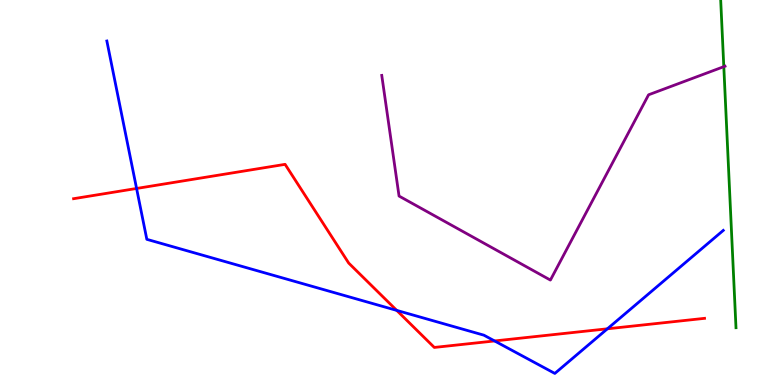[{'lines': ['blue', 'red'], 'intersections': [{'x': 1.76, 'y': 5.1}, {'x': 5.12, 'y': 1.94}, {'x': 6.38, 'y': 1.14}, {'x': 7.84, 'y': 1.46}]}, {'lines': ['green', 'red'], 'intersections': []}, {'lines': ['purple', 'red'], 'intersections': []}, {'lines': ['blue', 'green'], 'intersections': []}, {'lines': ['blue', 'purple'], 'intersections': []}, {'lines': ['green', 'purple'], 'intersections': [{'x': 9.34, 'y': 8.27}]}]